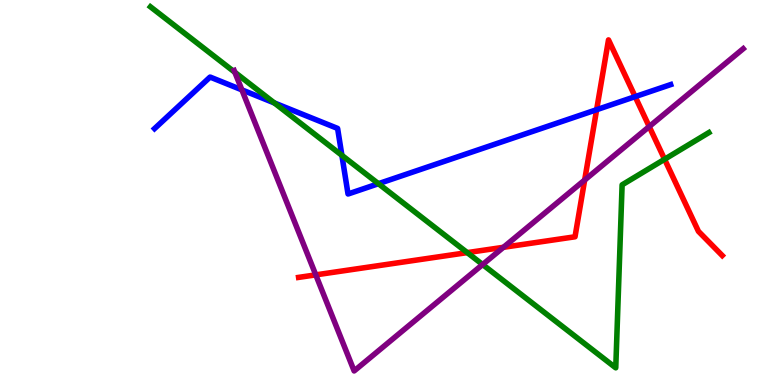[{'lines': ['blue', 'red'], 'intersections': [{'x': 7.7, 'y': 7.15}, {'x': 8.2, 'y': 7.49}]}, {'lines': ['green', 'red'], 'intersections': [{'x': 6.03, 'y': 3.44}, {'x': 8.58, 'y': 5.86}]}, {'lines': ['purple', 'red'], 'intersections': [{'x': 4.07, 'y': 2.86}, {'x': 6.5, 'y': 3.58}, {'x': 7.54, 'y': 5.32}, {'x': 8.38, 'y': 6.71}]}, {'lines': ['blue', 'green'], 'intersections': [{'x': 3.54, 'y': 7.33}, {'x': 4.41, 'y': 5.97}, {'x': 4.88, 'y': 5.23}]}, {'lines': ['blue', 'purple'], 'intersections': [{'x': 3.12, 'y': 7.67}]}, {'lines': ['green', 'purple'], 'intersections': [{'x': 3.03, 'y': 8.12}, {'x': 6.23, 'y': 3.13}]}]